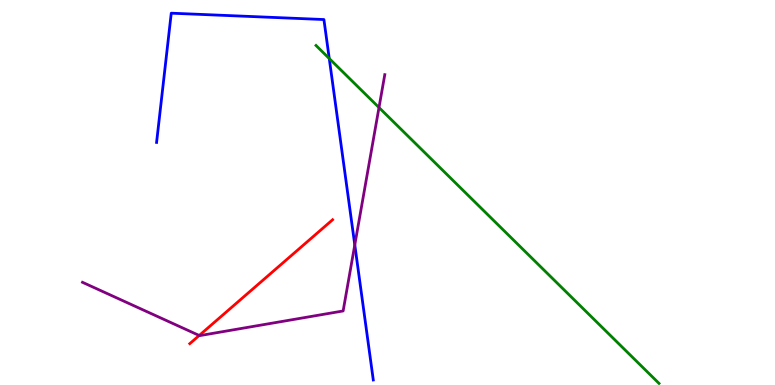[{'lines': ['blue', 'red'], 'intersections': []}, {'lines': ['green', 'red'], 'intersections': []}, {'lines': ['purple', 'red'], 'intersections': [{'x': 2.57, 'y': 1.29}]}, {'lines': ['blue', 'green'], 'intersections': [{'x': 4.25, 'y': 8.48}]}, {'lines': ['blue', 'purple'], 'intersections': [{'x': 4.58, 'y': 3.64}]}, {'lines': ['green', 'purple'], 'intersections': [{'x': 4.89, 'y': 7.21}]}]